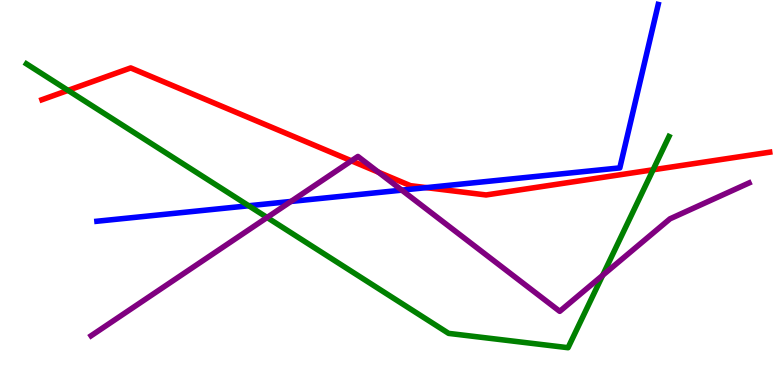[{'lines': ['blue', 'red'], 'intersections': [{'x': 5.5, 'y': 5.13}]}, {'lines': ['green', 'red'], 'intersections': [{'x': 0.878, 'y': 7.65}, {'x': 8.43, 'y': 5.59}]}, {'lines': ['purple', 'red'], 'intersections': [{'x': 4.53, 'y': 5.82}, {'x': 4.88, 'y': 5.53}]}, {'lines': ['blue', 'green'], 'intersections': [{'x': 3.21, 'y': 4.66}]}, {'lines': ['blue', 'purple'], 'intersections': [{'x': 3.75, 'y': 4.77}, {'x': 5.18, 'y': 5.06}]}, {'lines': ['green', 'purple'], 'intersections': [{'x': 3.45, 'y': 4.35}, {'x': 7.78, 'y': 2.85}]}]